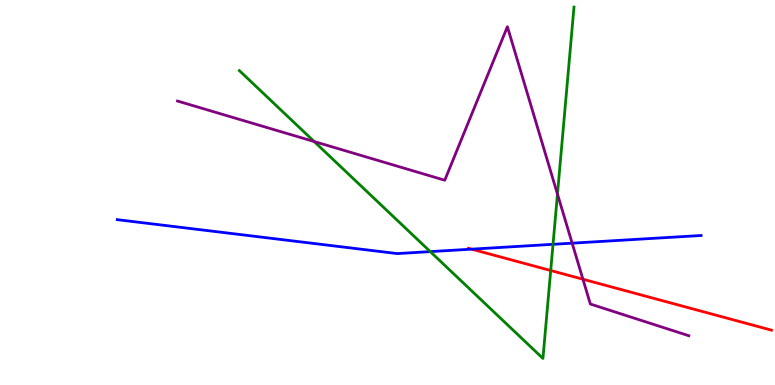[{'lines': ['blue', 'red'], 'intersections': [{'x': 6.09, 'y': 3.53}]}, {'lines': ['green', 'red'], 'intersections': [{'x': 7.11, 'y': 2.97}]}, {'lines': ['purple', 'red'], 'intersections': [{'x': 7.52, 'y': 2.75}]}, {'lines': ['blue', 'green'], 'intersections': [{'x': 5.55, 'y': 3.46}, {'x': 7.14, 'y': 3.65}]}, {'lines': ['blue', 'purple'], 'intersections': [{'x': 7.38, 'y': 3.68}]}, {'lines': ['green', 'purple'], 'intersections': [{'x': 4.05, 'y': 6.32}, {'x': 7.19, 'y': 4.96}]}]